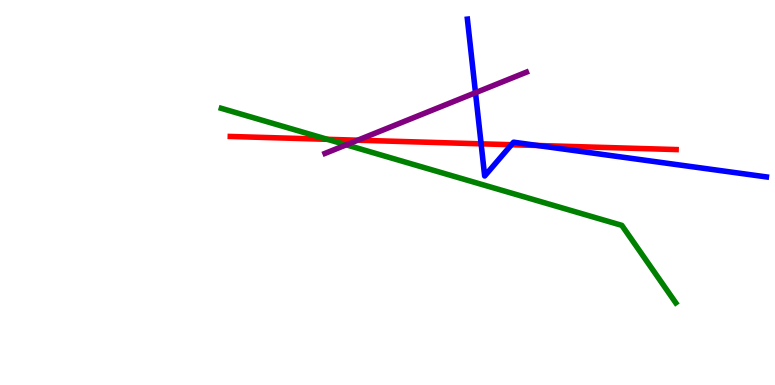[{'lines': ['blue', 'red'], 'intersections': [{'x': 6.21, 'y': 6.26}, {'x': 6.6, 'y': 6.24}, {'x': 6.94, 'y': 6.22}]}, {'lines': ['green', 'red'], 'intersections': [{'x': 4.22, 'y': 6.38}]}, {'lines': ['purple', 'red'], 'intersections': [{'x': 4.62, 'y': 6.36}]}, {'lines': ['blue', 'green'], 'intersections': []}, {'lines': ['blue', 'purple'], 'intersections': [{'x': 6.14, 'y': 7.59}]}, {'lines': ['green', 'purple'], 'intersections': [{'x': 4.47, 'y': 6.24}]}]